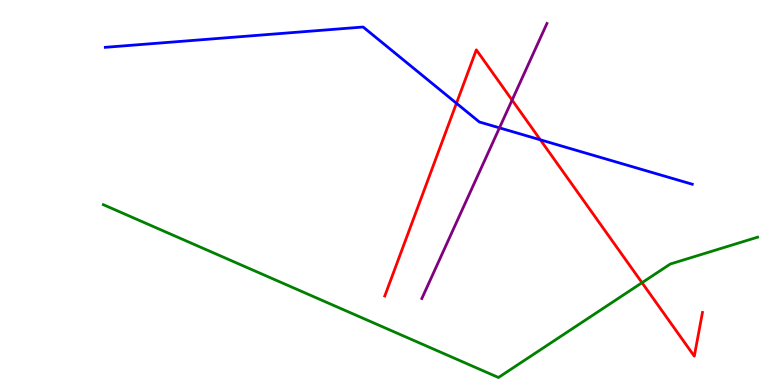[{'lines': ['blue', 'red'], 'intersections': [{'x': 5.89, 'y': 7.32}, {'x': 6.97, 'y': 6.37}]}, {'lines': ['green', 'red'], 'intersections': [{'x': 8.28, 'y': 2.66}]}, {'lines': ['purple', 'red'], 'intersections': [{'x': 6.61, 'y': 7.4}]}, {'lines': ['blue', 'green'], 'intersections': []}, {'lines': ['blue', 'purple'], 'intersections': [{'x': 6.44, 'y': 6.68}]}, {'lines': ['green', 'purple'], 'intersections': []}]